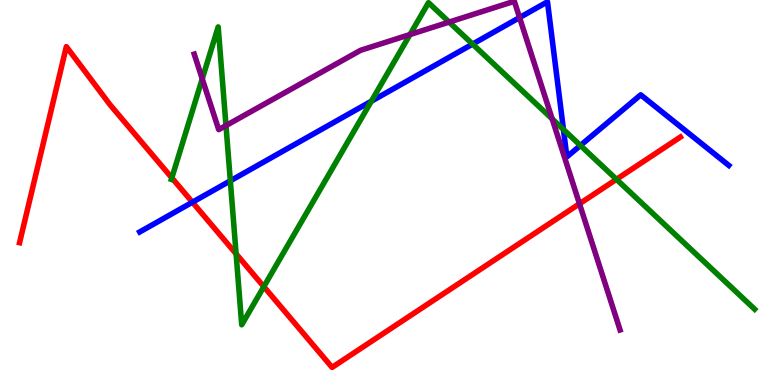[{'lines': ['blue', 'red'], 'intersections': [{'x': 2.48, 'y': 4.75}]}, {'lines': ['green', 'red'], 'intersections': [{'x': 2.22, 'y': 5.38}, {'x': 3.05, 'y': 3.41}, {'x': 3.4, 'y': 2.55}, {'x': 7.95, 'y': 5.34}]}, {'lines': ['purple', 'red'], 'intersections': [{'x': 7.48, 'y': 4.71}]}, {'lines': ['blue', 'green'], 'intersections': [{'x': 2.97, 'y': 5.3}, {'x': 4.79, 'y': 7.37}, {'x': 6.1, 'y': 8.85}, {'x': 7.27, 'y': 6.64}, {'x': 7.49, 'y': 6.22}]}, {'lines': ['blue', 'purple'], 'intersections': [{'x': 6.7, 'y': 9.54}]}, {'lines': ['green', 'purple'], 'intersections': [{'x': 2.61, 'y': 7.95}, {'x': 2.92, 'y': 6.74}, {'x': 5.29, 'y': 9.1}, {'x': 5.8, 'y': 9.43}, {'x': 7.12, 'y': 6.91}]}]